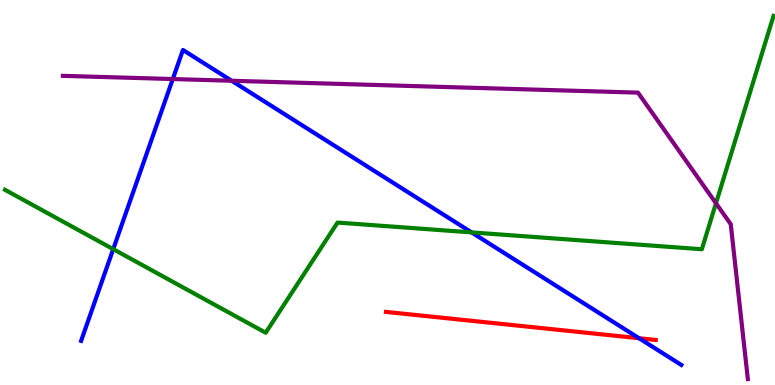[{'lines': ['blue', 'red'], 'intersections': [{'x': 8.25, 'y': 1.22}]}, {'lines': ['green', 'red'], 'intersections': []}, {'lines': ['purple', 'red'], 'intersections': []}, {'lines': ['blue', 'green'], 'intersections': [{'x': 1.46, 'y': 3.53}, {'x': 6.09, 'y': 3.96}]}, {'lines': ['blue', 'purple'], 'intersections': [{'x': 2.23, 'y': 7.95}, {'x': 2.99, 'y': 7.9}]}, {'lines': ['green', 'purple'], 'intersections': [{'x': 9.24, 'y': 4.72}]}]